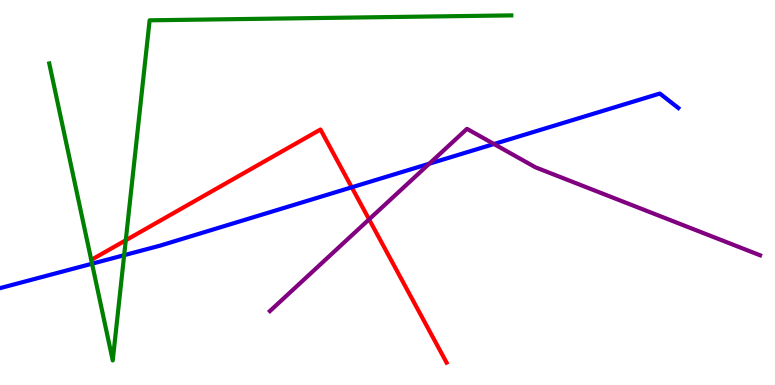[{'lines': ['blue', 'red'], 'intersections': [{'x': 4.54, 'y': 5.13}]}, {'lines': ['green', 'red'], 'intersections': [{'x': 1.62, 'y': 3.76}]}, {'lines': ['purple', 'red'], 'intersections': [{'x': 4.76, 'y': 4.3}]}, {'lines': ['blue', 'green'], 'intersections': [{'x': 1.19, 'y': 3.15}, {'x': 1.6, 'y': 3.37}]}, {'lines': ['blue', 'purple'], 'intersections': [{'x': 5.54, 'y': 5.75}, {'x': 6.37, 'y': 6.26}]}, {'lines': ['green', 'purple'], 'intersections': []}]